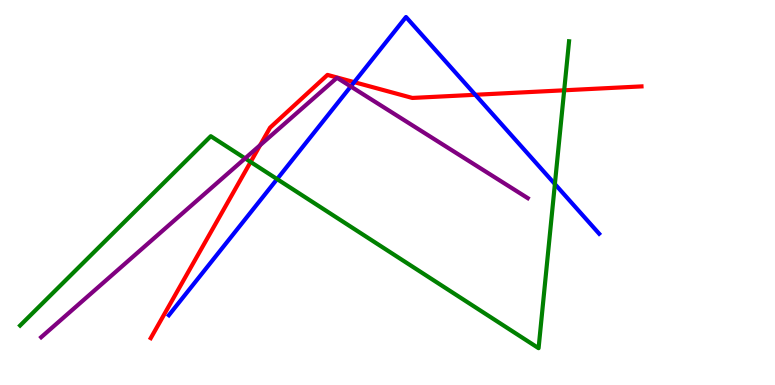[{'lines': ['blue', 'red'], 'intersections': [{'x': 4.57, 'y': 7.87}, {'x': 6.13, 'y': 7.54}]}, {'lines': ['green', 'red'], 'intersections': [{'x': 3.23, 'y': 5.79}, {'x': 7.28, 'y': 7.65}]}, {'lines': ['purple', 'red'], 'intersections': [{'x': 3.36, 'y': 6.23}]}, {'lines': ['blue', 'green'], 'intersections': [{'x': 3.58, 'y': 5.35}, {'x': 7.16, 'y': 5.22}]}, {'lines': ['blue', 'purple'], 'intersections': [{'x': 4.53, 'y': 7.75}]}, {'lines': ['green', 'purple'], 'intersections': [{'x': 3.16, 'y': 5.89}]}]